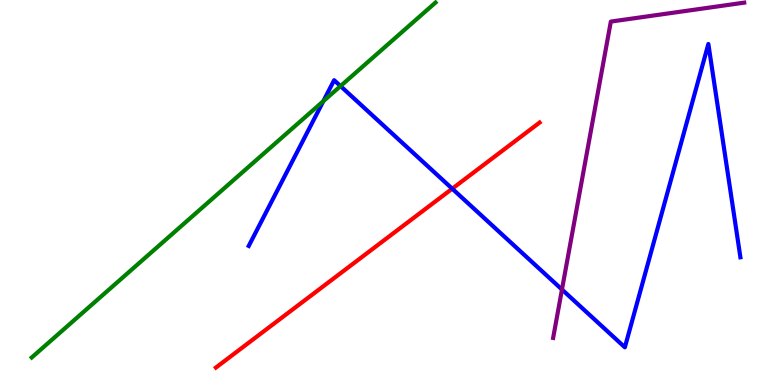[{'lines': ['blue', 'red'], 'intersections': [{'x': 5.84, 'y': 5.1}]}, {'lines': ['green', 'red'], 'intersections': []}, {'lines': ['purple', 'red'], 'intersections': []}, {'lines': ['blue', 'green'], 'intersections': [{'x': 4.17, 'y': 7.37}, {'x': 4.39, 'y': 7.76}]}, {'lines': ['blue', 'purple'], 'intersections': [{'x': 7.25, 'y': 2.48}]}, {'lines': ['green', 'purple'], 'intersections': []}]